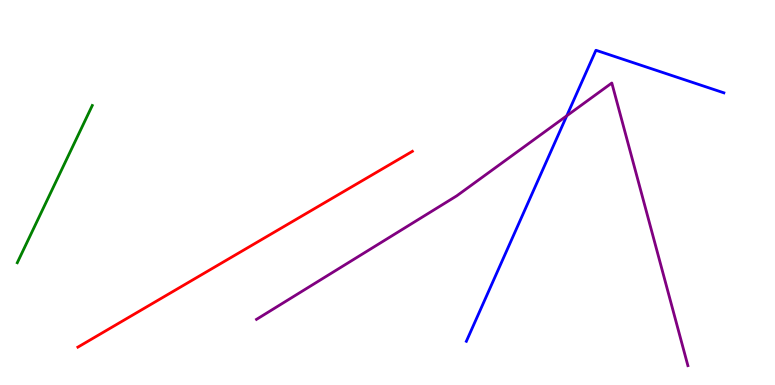[{'lines': ['blue', 'red'], 'intersections': []}, {'lines': ['green', 'red'], 'intersections': []}, {'lines': ['purple', 'red'], 'intersections': []}, {'lines': ['blue', 'green'], 'intersections': []}, {'lines': ['blue', 'purple'], 'intersections': [{'x': 7.31, 'y': 6.99}]}, {'lines': ['green', 'purple'], 'intersections': []}]